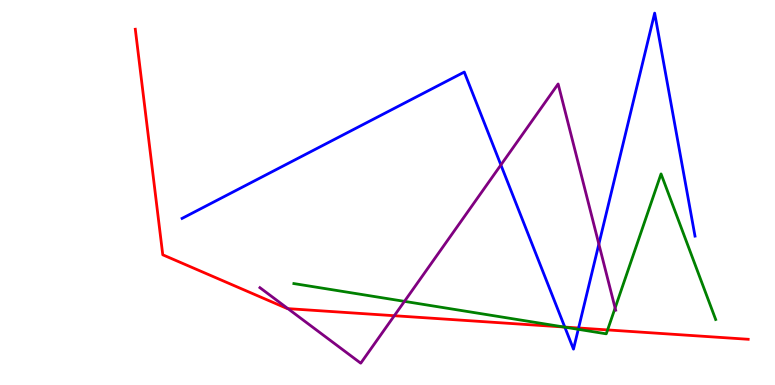[{'lines': ['blue', 'red'], 'intersections': [{'x': 7.29, 'y': 1.5}, {'x': 7.47, 'y': 1.48}]}, {'lines': ['green', 'red'], 'intersections': [{'x': 7.28, 'y': 1.51}, {'x': 7.84, 'y': 1.43}]}, {'lines': ['purple', 'red'], 'intersections': [{'x': 3.72, 'y': 1.98}, {'x': 5.09, 'y': 1.8}]}, {'lines': ['blue', 'green'], 'intersections': [{'x': 7.29, 'y': 1.5}, {'x': 7.46, 'y': 1.45}]}, {'lines': ['blue', 'purple'], 'intersections': [{'x': 6.46, 'y': 5.72}, {'x': 7.73, 'y': 3.66}]}, {'lines': ['green', 'purple'], 'intersections': [{'x': 5.22, 'y': 2.17}, {'x': 7.94, 'y': 2.0}]}]